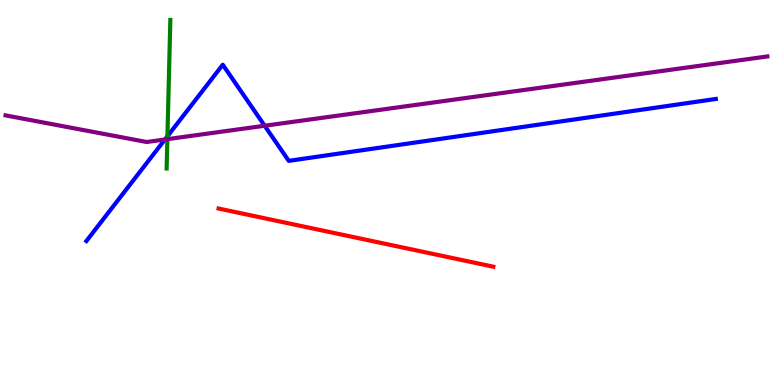[{'lines': ['blue', 'red'], 'intersections': []}, {'lines': ['green', 'red'], 'intersections': []}, {'lines': ['purple', 'red'], 'intersections': []}, {'lines': ['blue', 'green'], 'intersections': [{'x': 2.16, 'y': 6.46}]}, {'lines': ['blue', 'purple'], 'intersections': [{'x': 2.13, 'y': 6.38}, {'x': 3.41, 'y': 6.73}]}, {'lines': ['green', 'purple'], 'intersections': [{'x': 2.16, 'y': 6.39}]}]